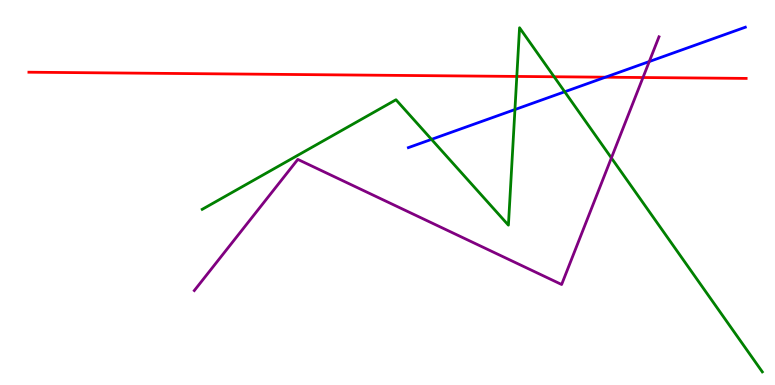[{'lines': ['blue', 'red'], 'intersections': [{'x': 7.81, 'y': 7.99}]}, {'lines': ['green', 'red'], 'intersections': [{'x': 6.67, 'y': 8.01}, {'x': 7.15, 'y': 8.01}]}, {'lines': ['purple', 'red'], 'intersections': [{'x': 8.3, 'y': 7.99}]}, {'lines': ['blue', 'green'], 'intersections': [{'x': 5.57, 'y': 6.38}, {'x': 6.64, 'y': 7.15}, {'x': 7.29, 'y': 7.62}]}, {'lines': ['blue', 'purple'], 'intersections': [{'x': 8.38, 'y': 8.4}]}, {'lines': ['green', 'purple'], 'intersections': [{'x': 7.89, 'y': 5.9}]}]